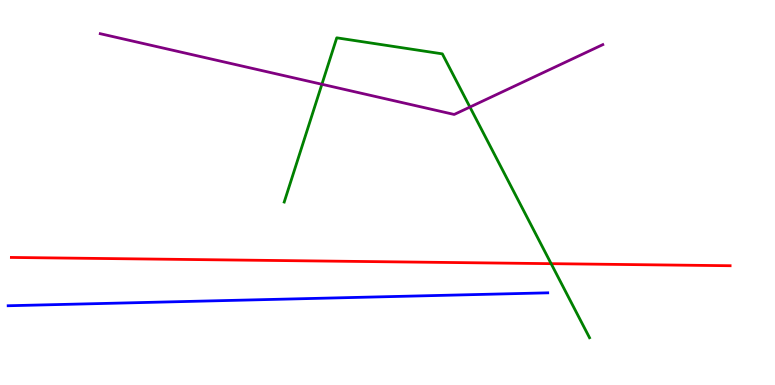[{'lines': ['blue', 'red'], 'intersections': []}, {'lines': ['green', 'red'], 'intersections': [{'x': 7.11, 'y': 3.15}]}, {'lines': ['purple', 'red'], 'intersections': []}, {'lines': ['blue', 'green'], 'intersections': []}, {'lines': ['blue', 'purple'], 'intersections': []}, {'lines': ['green', 'purple'], 'intersections': [{'x': 4.15, 'y': 7.81}, {'x': 6.06, 'y': 7.22}]}]